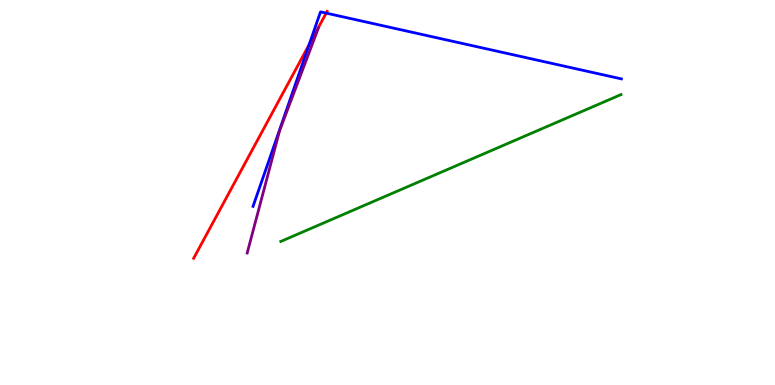[{'lines': ['blue', 'red'], 'intersections': [{'x': 3.99, 'y': 8.84}, {'x': 4.21, 'y': 9.66}]}, {'lines': ['green', 'red'], 'intersections': []}, {'lines': ['purple', 'red'], 'intersections': []}, {'lines': ['blue', 'green'], 'intersections': []}, {'lines': ['blue', 'purple'], 'intersections': []}, {'lines': ['green', 'purple'], 'intersections': []}]